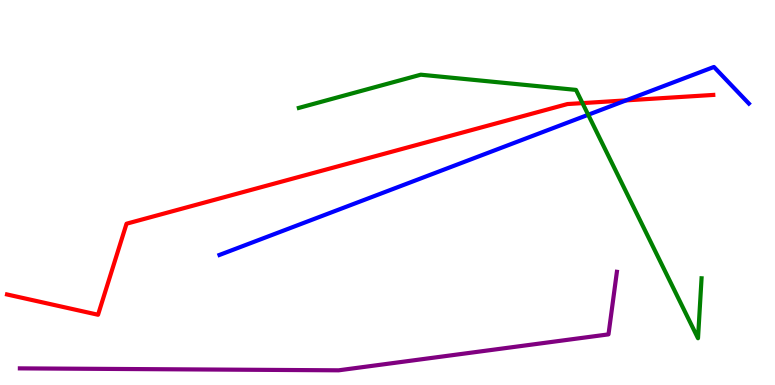[{'lines': ['blue', 'red'], 'intersections': [{'x': 8.08, 'y': 7.39}]}, {'lines': ['green', 'red'], 'intersections': [{'x': 7.52, 'y': 7.32}]}, {'lines': ['purple', 'red'], 'intersections': []}, {'lines': ['blue', 'green'], 'intersections': [{'x': 7.59, 'y': 7.02}]}, {'lines': ['blue', 'purple'], 'intersections': []}, {'lines': ['green', 'purple'], 'intersections': []}]